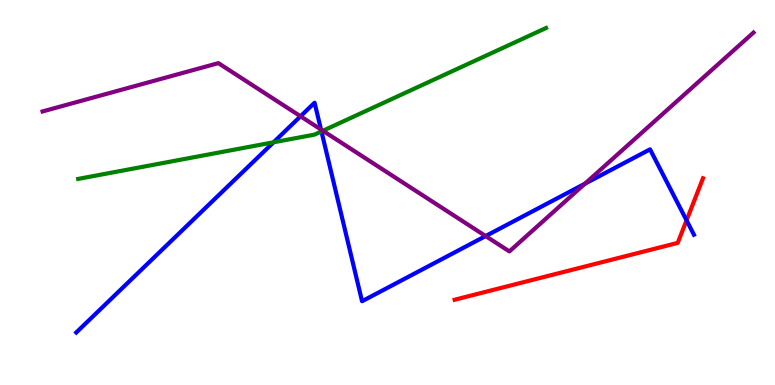[{'lines': ['blue', 'red'], 'intersections': [{'x': 8.86, 'y': 4.28}]}, {'lines': ['green', 'red'], 'intersections': []}, {'lines': ['purple', 'red'], 'intersections': []}, {'lines': ['blue', 'green'], 'intersections': [{'x': 3.53, 'y': 6.3}, {'x': 4.15, 'y': 6.59}]}, {'lines': ['blue', 'purple'], 'intersections': [{'x': 3.88, 'y': 6.98}, {'x': 4.14, 'y': 6.64}, {'x': 6.27, 'y': 3.87}, {'x': 7.55, 'y': 5.23}]}, {'lines': ['green', 'purple'], 'intersections': [{'x': 4.17, 'y': 6.6}]}]